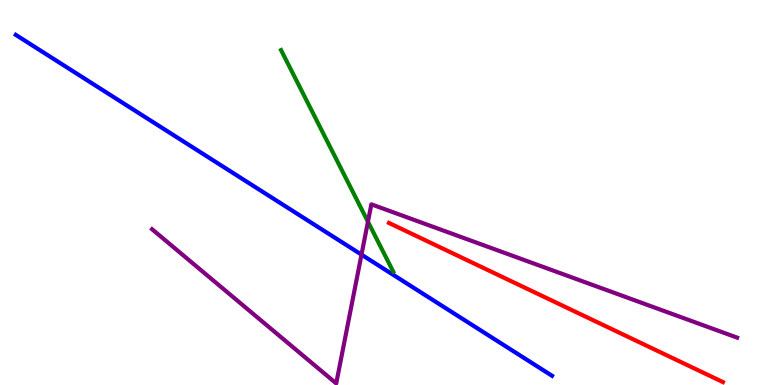[{'lines': ['blue', 'red'], 'intersections': []}, {'lines': ['green', 'red'], 'intersections': []}, {'lines': ['purple', 'red'], 'intersections': []}, {'lines': ['blue', 'green'], 'intersections': []}, {'lines': ['blue', 'purple'], 'intersections': [{'x': 4.66, 'y': 3.39}]}, {'lines': ['green', 'purple'], 'intersections': [{'x': 4.75, 'y': 4.24}]}]